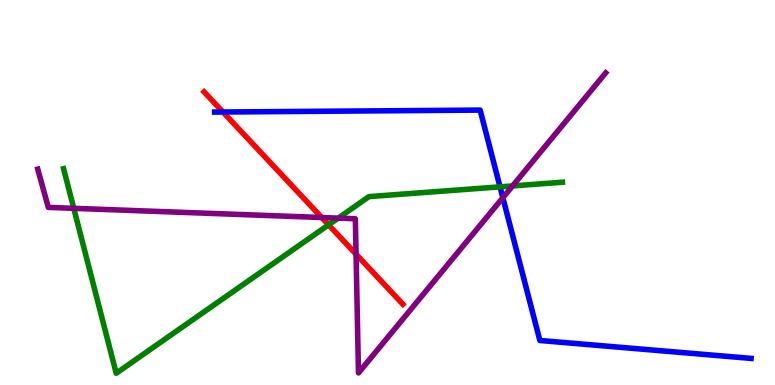[{'lines': ['blue', 'red'], 'intersections': [{'x': 2.88, 'y': 7.09}]}, {'lines': ['green', 'red'], 'intersections': [{'x': 4.24, 'y': 4.16}]}, {'lines': ['purple', 'red'], 'intersections': [{'x': 4.15, 'y': 4.35}, {'x': 4.59, 'y': 3.4}]}, {'lines': ['blue', 'green'], 'intersections': [{'x': 6.45, 'y': 5.15}]}, {'lines': ['blue', 'purple'], 'intersections': [{'x': 6.49, 'y': 4.86}]}, {'lines': ['green', 'purple'], 'intersections': [{'x': 0.952, 'y': 4.59}, {'x': 4.36, 'y': 4.33}, {'x': 6.61, 'y': 5.17}]}]